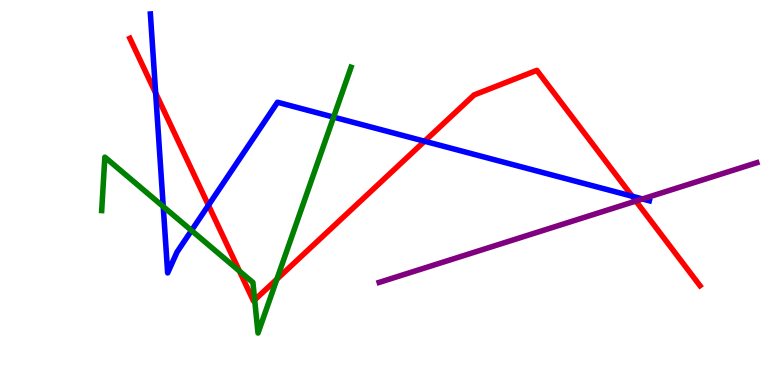[{'lines': ['blue', 'red'], 'intersections': [{'x': 2.01, 'y': 7.58}, {'x': 2.69, 'y': 4.67}, {'x': 5.48, 'y': 6.33}, {'x': 8.16, 'y': 4.9}]}, {'lines': ['green', 'red'], 'intersections': [{'x': 3.09, 'y': 2.96}, {'x': 3.29, 'y': 2.21}, {'x': 3.57, 'y': 2.75}]}, {'lines': ['purple', 'red'], 'intersections': [{'x': 8.2, 'y': 4.78}]}, {'lines': ['blue', 'green'], 'intersections': [{'x': 2.11, 'y': 4.63}, {'x': 2.47, 'y': 4.01}, {'x': 4.3, 'y': 6.96}]}, {'lines': ['blue', 'purple'], 'intersections': [{'x': 8.29, 'y': 4.83}]}, {'lines': ['green', 'purple'], 'intersections': []}]